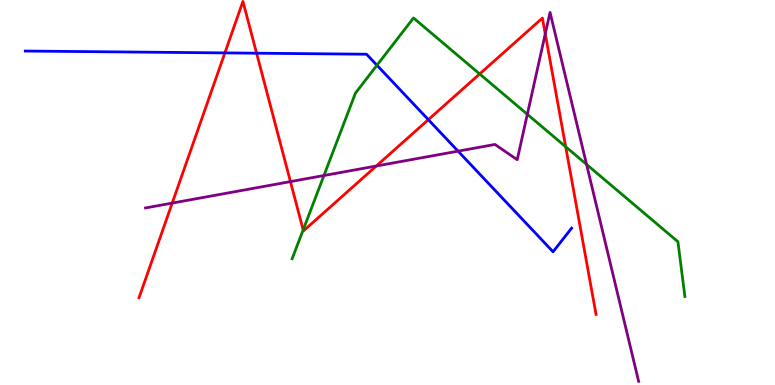[{'lines': ['blue', 'red'], 'intersections': [{'x': 2.9, 'y': 8.63}, {'x': 3.31, 'y': 8.62}, {'x': 5.53, 'y': 6.89}]}, {'lines': ['green', 'red'], 'intersections': [{'x': 3.91, 'y': 4.03}, {'x': 6.19, 'y': 8.08}, {'x': 7.3, 'y': 6.19}]}, {'lines': ['purple', 'red'], 'intersections': [{'x': 2.22, 'y': 4.72}, {'x': 3.75, 'y': 5.28}, {'x': 4.86, 'y': 5.69}, {'x': 7.04, 'y': 9.12}]}, {'lines': ['blue', 'green'], 'intersections': [{'x': 4.86, 'y': 8.31}]}, {'lines': ['blue', 'purple'], 'intersections': [{'x': 5.91, 'y': 6.07}]}, {'lines': ['green', 'purple'], 'intersections': [{'x': 4.18, 'y': 5.44}, {'x': 6.8, 'y': 7.03}, {'x': 7.57, 'y': 5.73}]}]